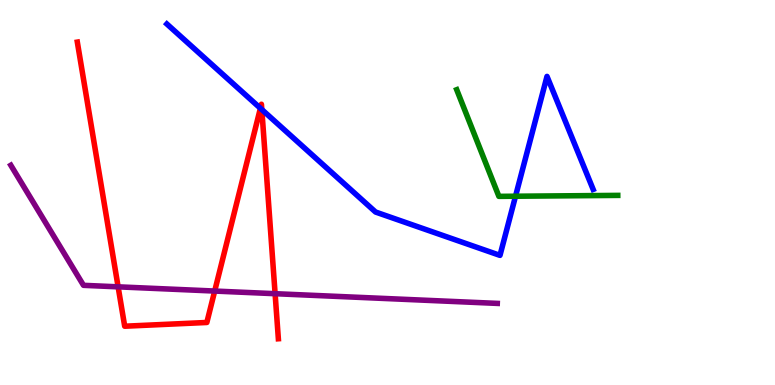[{'lines': ['blue', 'red'], 'intersections': [{'x': 3.36, 'y': 7.19}, {'x': 3.38, 'y': 7.15}]}, {'lines': ['green', 'red'], 'intersections': []}, {'lines': ['purple', 'red'], 'intersections': [{'x': 1.52, 'y': 2.55}, {'x': 2.77, 'y': 2.44}, {'x': 3.55, 'y': 2.37}]}, {'lines': ['blue', 'green'], 'intersections': [{'x': 6.65, 'y': 4.9}]}, {'lines': ['blue', 'purple'], 'intersections': []}, {'lines': ['green', 'purple'], 'intersections': []}]